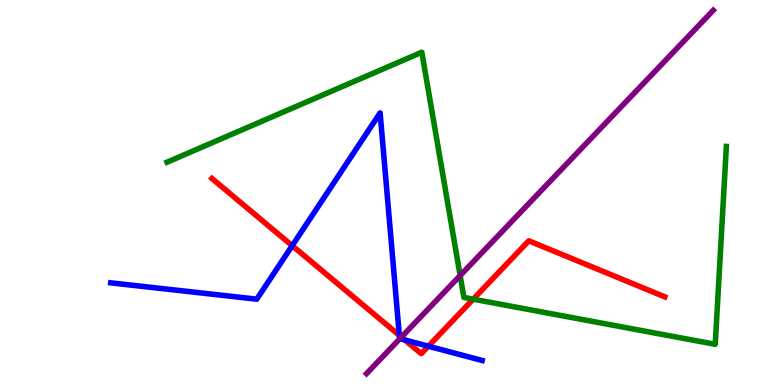[{'lines': ['blue', 'red'], 'intersections': [{'x': 3.77, 'y': 3.62}, {'x': 5.15, 'y': 1.29}, {'x': 5.22, 'y': 1.17}, {'x': 5.53, 'y': 1.01}]}, {'lines': ['green', 'red'], 'intersections': [{'x': 6.11, 'y': 2.23}]}, {'lines': ['purple', 'red'], 'intersections': [{'x': 5.18, 'y': 1.24}]}, {'lines': ['blue', 'green'], 'intersections': []}, {'lines': ['blue', 'purple'], 'intersections': [{'x': 5.16, 'y': 1.2}]}, {'lines': ['green', 'purple'], 'intersections': [{'x': 5.94, 'y': 2.84}]}]